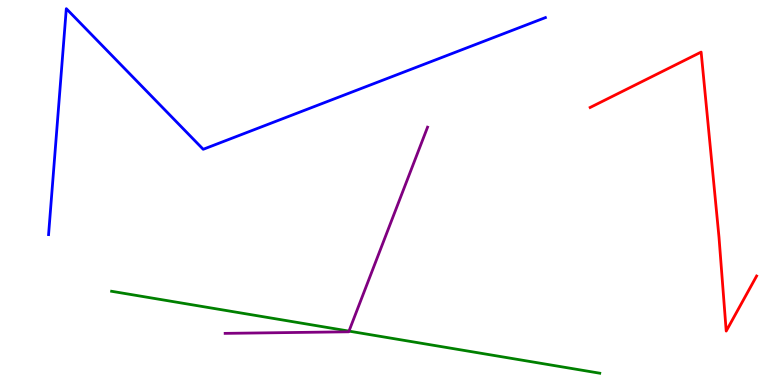[{'lines': ['blue', 'red'], 'intersections': []}, {'lines': ['green', 'red'], 'intersections': []}, {'lines': ['purple', 'red'], 'intersections': []}, {'lines': ['blue', 'green'], 'intersections': []}, {'lines': ['blue', 'purple'], 'intersections': []}, {'lines': ['green', 'purple'], 'intersections': [{'x': 4.5, 'y': 1.4}]}]